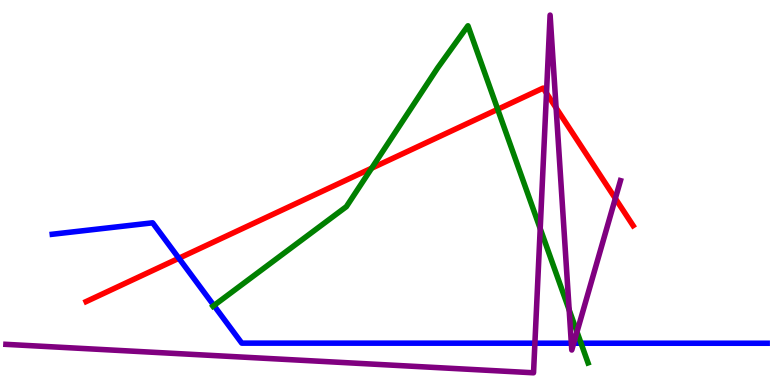[{'lines': ['blue', 'red'], 'intersections': [{'x': 2.31, 'y': 3.29}]}, {'lines': ['green', 'red'], 'intersections': [{'x': 4.8, 'y': 5.63}, {'x': 6.42, 'y': 7.16}]}, {'lines': ['purple', 'red'], 'intersections': [{'x': 7.05, 'y': 7.58}, {'x': 7.18, 'y': 7.2}, {'x': 7.94, 'y': 4.85}]}, {'lines': ['blue', 'green'], 'intersections': [{'x': 2.76, 'y': 2.06}, {'x': 7.5, 'y': 1.09}]}, {'lines': ['blue', 'purple'], 'intersections': [{'x': 6.9, 'y': 1.09}, {'x': 7.37, 'y': 1.09}, {'x': 7.4, 'y': 1.09}]}, {'lines': ['green', 'purple'], 'intersections': [{'x': 6.97, 'y': 4.06}, {'x': 7.34, 'y': 1.95}, {'x': 7.45, 'y': 1.38}]}]